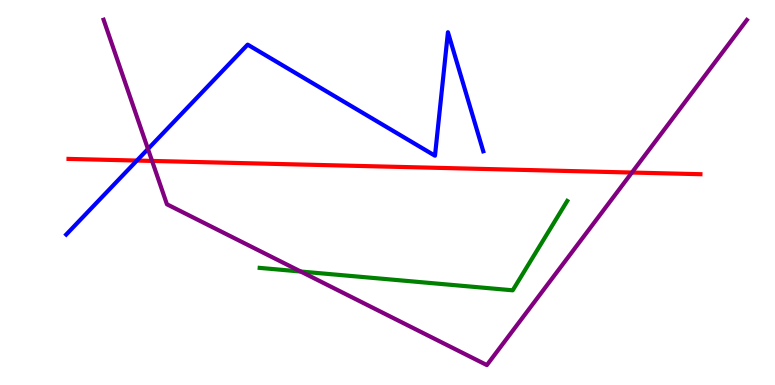[{'lines': ['blue', 'red'], 'intersections': [{'x': 1.77, 'y': 5.83}]}, {'lines': ['green', 'red'], 'intersections': []}, {'lines': ['purple', 'red'], 'intersections': [{'x': 1.96, 'y': 5.82}, {'x': 8.15, 'y': 5.52}]}, {'lines': ['blue', 'green'], 'intersections': []}, {'lines': ['blue', 'purple'], 'intersections': [{'x': 1.91, 'y': 6.13}]}, {'lines': ['green', 'purple'], 'intersections': [{'x': 3.88, 'y': 2.95}]}]